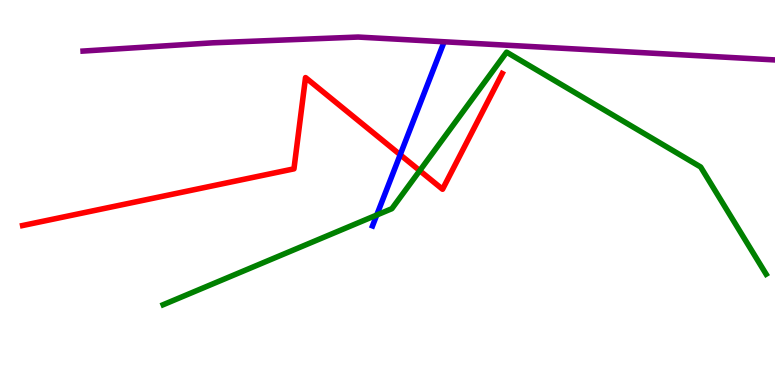[{'lines': ['blue', 'red'], 'intersections': [{'x': 5.16, 'y': 5.98}]}, {'lines': ['green', 'red'], 'intersections': [{'x': 5.42, 'y': 5.57}]}, {'lines': ['purple', 'red'], 'intersections': []}, {'lines': ['blue', 'green'], 'intersections': [{'x': 4.86, 'y': 4.41}]}, {'lines': ['blue', 'purple'], 'intersections': []}, {'lines': ['green', 'purple'], 'intersections': []}]